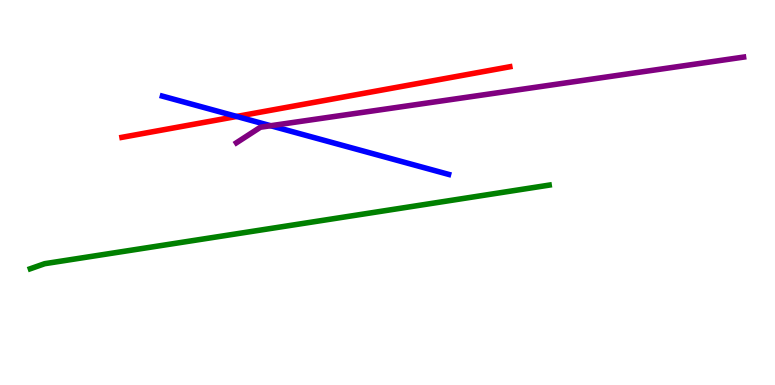[{'lines': ['blue', 'red'], 'intersections': [{'x': 3.05, 'y': 6.98}]}, {'lines': ['green', 'red'], 'intersections': []}, {'lines': ['purple', 'red'], 'intersections': []}, {'lines': ['blue', 'green'], 'intersections': []}, {'lines': ['blue', 'purple'], 'intersections': [{'x': 3.49, 'y': 6.73}]}, {'lines': ['green', 'purple'], 'intersections': []}]